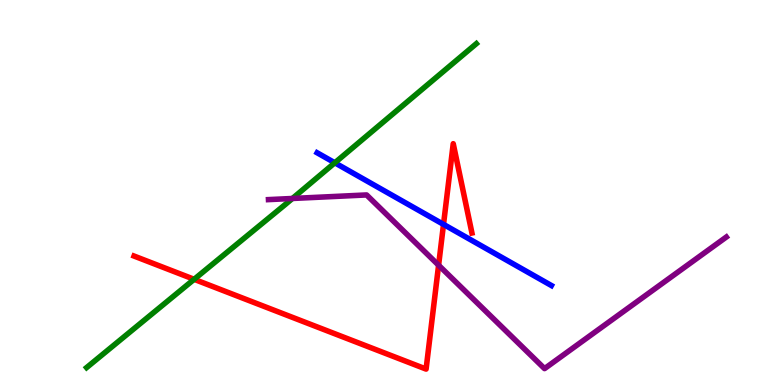[{'lines': ['blue', 'red'], 'intersections': [{'x': 5.72, 'y': 4.17}]}, {'lines': ['green', 'red'], 'intersections': [{'x': 2.5, 'y': 2.75}]}, {'lines': ['purple', 'red'], 'intersections': [{'x': 5.66, 'y': 3.11}]}, {'lines': ['blue', 'green'], 'intersections': [{'x': 4.32, 'y': 5.77}]}, {'lines': ['blue', 'purple'], 'intersections': []}, {'lines': ['green', 'purple'], 'intersections': [{'x': 3.77, 'y': 4.84}]}]